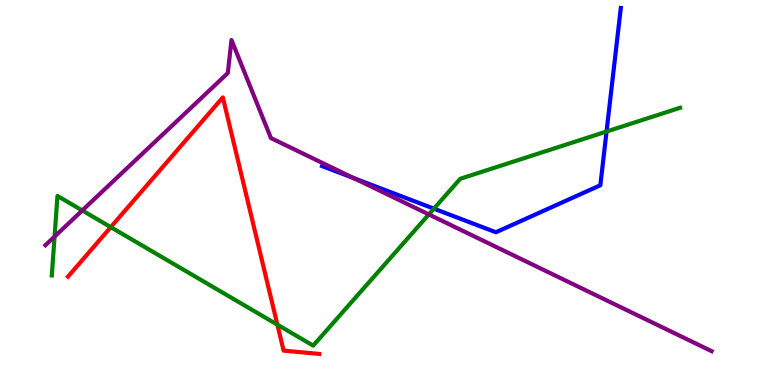[{'lines': ['blue', 'red'], 'intersections': []}, {'lines': ['green', 'red'], 'intersections': [{'x': 1.43, 'y': 4.1}, {'x': 3.58, 'y': 1.57}]}, {'lines': ['purple', 'red'], 'intersections': []}, {'lines': ['blue', 'green'], 'intersections': [{'x': 5.6, 'y': 4.58}, {'x': 7.83, 'y': 6.58}]}, {'lines': ['blue', 'purple'], 'intersections': [{'x': 4.57, 'y': 5.37}]}, {'lines': ['green', 'purple'], 'intersections': [{'x': 0.704, 'y': 3.85}, {'x': 1.06, 'y': 4.53}, {'x': 5.53, 'y': 4.43}]}]